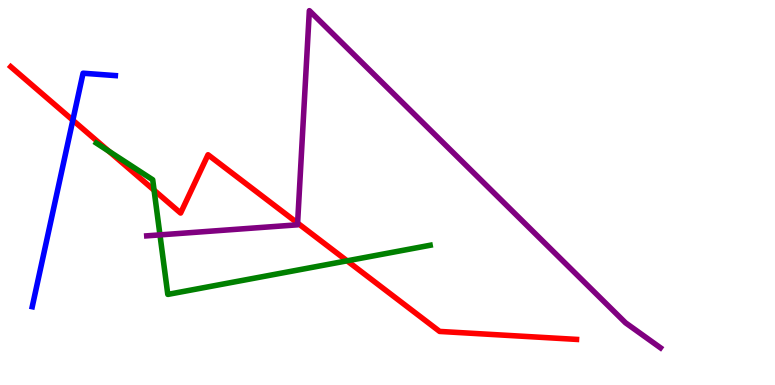[{'lines': ['blue', 'red'], 'intersections': [{'x': 0.94, 'y': 6.88}]}, {'lines': ['green', 'red'], 'intersections': [{'x': 1.4, 'y': 6.07}, {'x': 1.99, 'y': 5.06}, {'x': 4.48, 'y': 3.23}]}, {'lines': ['purple', 'red'], 'intersections': [{'x': 3.84, 'y': 4.21}]}, {'lines': ['blue', 'green'], 'intersections': []}, {'lines': ['blue', 'purple'], 'intersections': []}, {'lines': ['green', 'purple'], 'intersections': [{'x': 2.06, 'y': 3.9}]}]